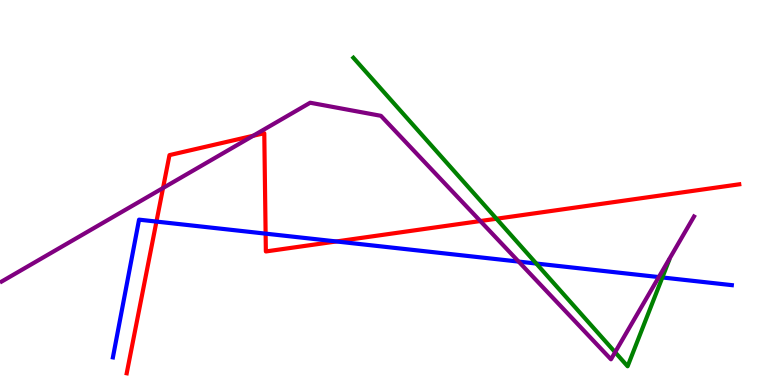[{'lines': ['blue', 'red'], 'intersections': [{'x': 2.02, 'y': 4.24}, {'x': 3.43, 'y': 3.93}, {'x': 4.34, 'y': 3.73}]}, {'lines': ['green', 'red'], 'intersections': [{'x': 6.41, 'y': 4.32}]}, {'lines': ['purple', 'red'], 'intersections': [{'x': 2.1, 'y': 5.12}, {'x': 3.27, 'y': 6.47}, {'x': 6.2, 'y': 4.26}]}, {'lines': ['blue', 'green'], 'intersections': [{'x': 6.92, 'y': 3.15}, {'x': 8.55, 'y': 2.79}]}, {'lines': ['blue', 'purple'], 'intersections': [{'x': 6.69, 'y': 3.21}, {'x': 8.5, 'y': 2.8}]}, {'lines': ['green', 'purple'], 'intersections': [{'x': 7.94, 'y': 0.852}]}]